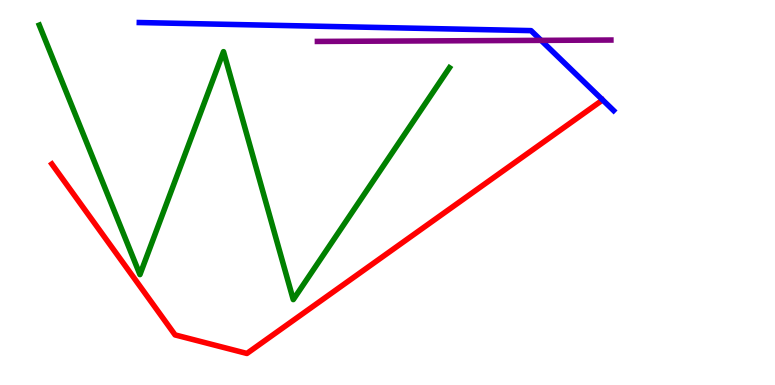[{'lines': ['blue', 'red'], 'intersections': []}, {'lines': ['green', 'red'], 'intersections': []}, {'lines': ['purple', 'red'], 'intersections': []}, {'lines': ['blue', 'green'], 'intersections': []}, {'lines': ['blue', 'purple'], 'intersections': [{'x': 6.98, 'y': 8.95}]}, {'lines': ['green', 'purple'], 'intersections': []}]